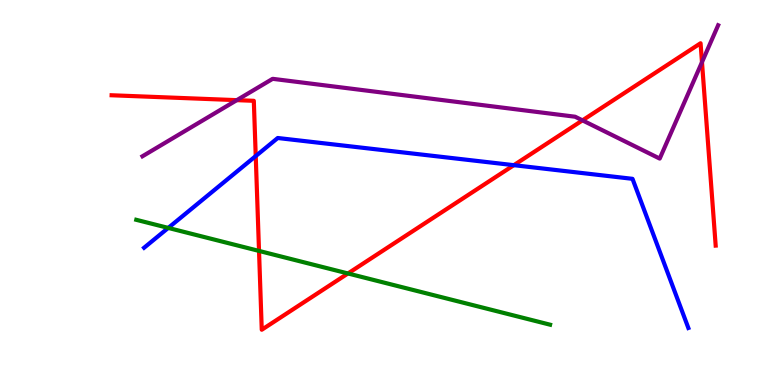[{'lines': ['blue', 'red'], 'intersections': [{'x': 3.3, 'y': 5.95}, {'x': 6.63, 'y': 5.71}]}, {'lines': ['green', 'red'], 'intersections': [{'x': 3.34, 'y': 3.48}, {'x': 4.49, 'y': 2.9}]}, {'lines': ['purple', 'red'], 'intersections': [{'x': 3.06, 'y': 7.4}, {'x': 7.52, 'y': 6.87}, {'x': 9.06, 'y': 8.39}]}, {'lines': ['blue', 'green'], 'intersections': [{'x': 2.17, 'y': 4.08}]}, {'lines': ['blue', 'purple'], 'intersections': []}, {'lines': ['green', 'purple'], 'intersections': []}]